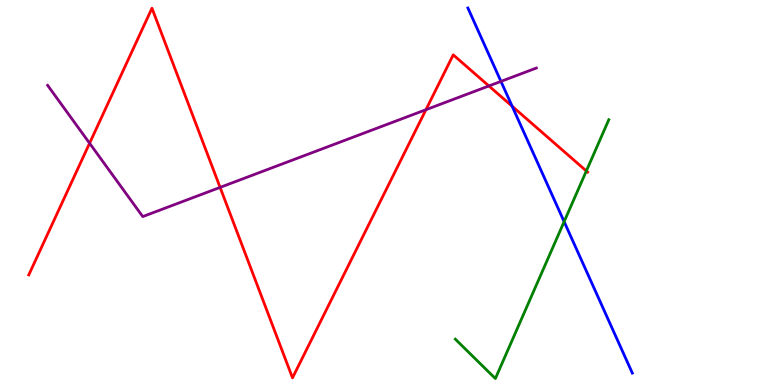[{'lines': ['blue', 'red'], 'intersections': [{'x': 6.61, 'y': 7.24}]}, {'lines': ['green', 'red'], 'intersections': [{'x': 7.57, 'y': 5.56}]}, {'lines': ['purple', 'red'], 'intersections': [{'x': 1.16, 'y': 6.28}, {'x': 2.84, 'y': 5.13}, {'x': 5.5, 'y': 7.15}, {'x': 6.31, 'y': 7.77}]}, {'lines': ['blue', 'green'], 'intersections': [{'x': 7.28, 'y': 4.24}]}, {'lines': ['blue', 'purple'], 'intersections': [{'x': 6.46, 'y': 7.89}]}, {'lines': ['green', 'purple'], 'intersections': []}]